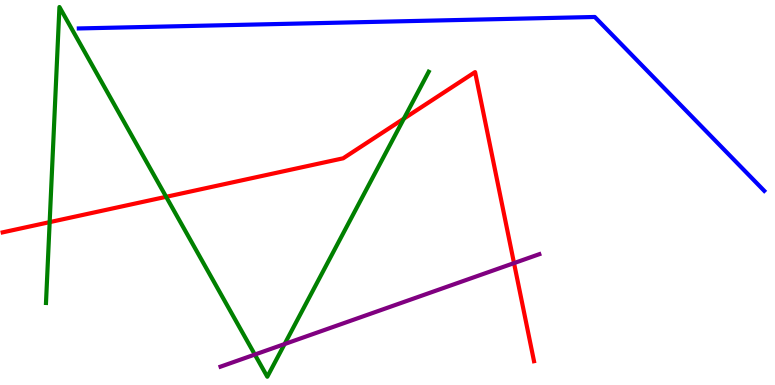[{'lines': ['blue', 'red'], 'intersections': []}, {'lines': ['green', 'red'], 'intersections': [{'x': 0.641, 'y': 4.23}, {'x': 2.14, 'y': 4.89}, {'x': 5.21, 'y': 6.92}]}, {'lines': ['purple', 'red'], 'intersections': [{'x': 6.63, 'y': 3.17}]}, {'lines': ['blue', 'green'], 'intersections': []}, {'lines': ['blue', 'purple'], 'intersections': []}, {'lines': ['green', 'purple'], 'intersections': [{'x': 3.29, 'y': 0.791}, {'x': 3.67, 'y': 1.06}]}]